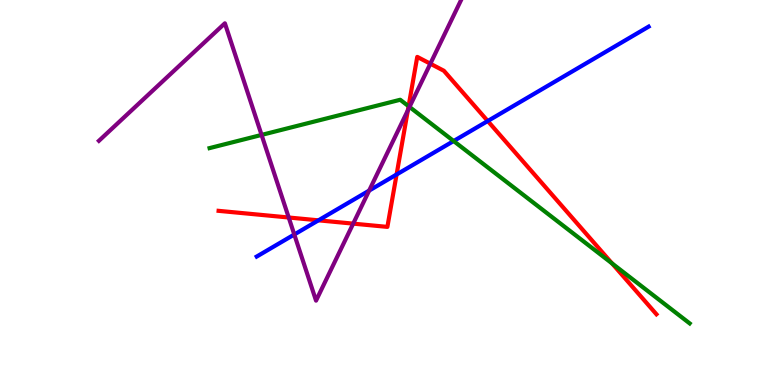[{'lines': ['blue', 'red'], 'intersections': [{'x': 4.11, 'y': 4.28}, {'x': 5.12, 'y': 5.47}, {'x': 6.29, 'y': 6.86}]}, {'lines': ['green', 'red'], 'intersections': [{'x': 5.27, 'y': 7.24}, {'x': 7.9, 'y': 3.16}]}, {'lines': ['purple', 'red'], 'intersections': [{'x': 3.73, 'y': 4.35}, {'x': 4.56, 'y': 4.19}, {'x': 5.26, 'y': 7.13}, {'x': 5.55, 'y': 8.35}]}, {'lines': ['blue', 'green'], 'intersections': [{'x': 5.85, 'y': 6.34}]}, {'lines': ['blue', 'purple'], 'intersections': [{'x': 3.8, 'y': 3.91}, {'x': 4.76, 'y': 5.05}]}, {'lines': ['green', 'purple'], 'intersections': [{'x': 3.38, 'y': 6.5}, {'x': 5.28, 'y': 7.22}]}]